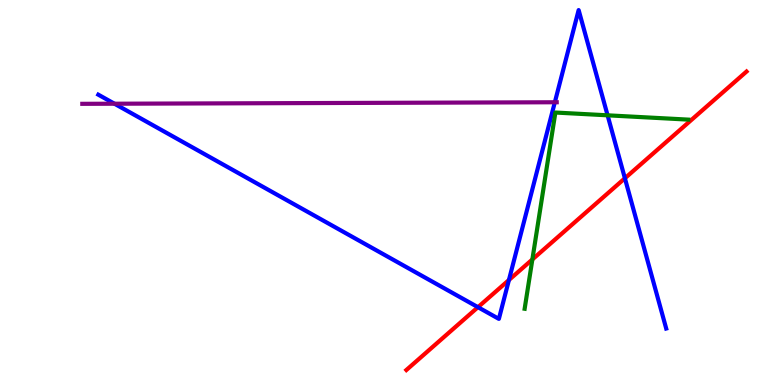[{'lines': ['blue', 'red'], 'intersections': [{'x': 6.17, 'y': 2.02}, {'x': 6.57, 'y': 2.73}, {'x': 8.06, 'y': 5.37}]}, {'lines': ['green', 'red'], 'intersections': [{'x': 6.87, 'y': 3.26}]}, {'lines': ['purple', 'red'], 'intersections': []}, {'lines': ['blue', 'green'], 'intersections': [{'x': 7.84, 'y': 7.0}]}, {'lines': ['blue', 'purple'], 'intersections': [{'x': 1.48, 'y': 7.31}, {'x': 7.16, 'y': 7.34}]}, {'lines': ['green', 'purple'], 'intersections': []}]